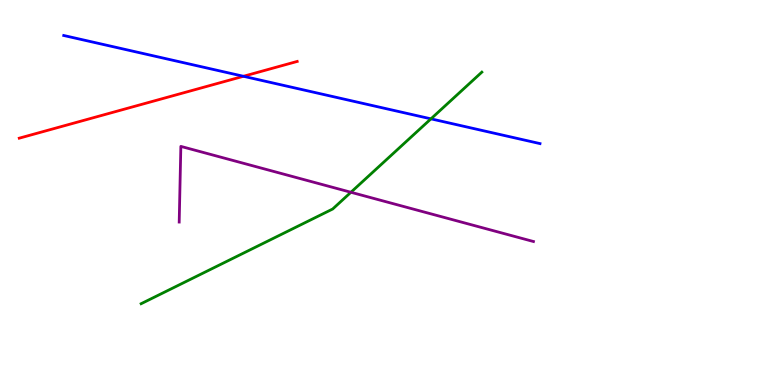[{'lines': ['blue', 'red'], 'intersections': [{'x': 3.14, 'y': 8.02}]}, {'lines': ['green', 'red'], 'intersections': []}, {'lines': ['purple', 'red'], 'intersections': []}, {'lines': ['blue', 'green'], 'intersections': [{'x': 5.56, 'y': 6.91}]}, {'lines': ['blue', 'purple'], 'intersections': []}, {'lines': ['green', 'purple'], 'intersections': [{'x': 4.53, 'y': 5.01}]}]